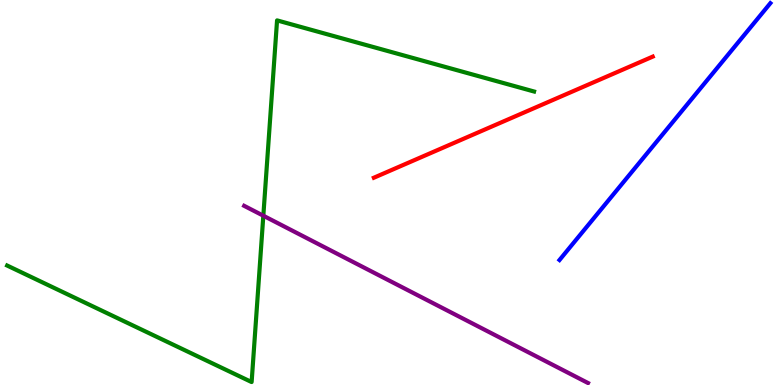[{'lines': ['blue', 'red'], 'intersections': []}, {'lines': ['green', 'red'], 'intersections': []}, {'lines': ['purple', 'red'], 'intersections': []}, {'lines': ['blue', 'green'], 'intersections': []}, {'lines': ['blue', 'purple'], 'intersections': []}, {'lines': ['green', 'purple'], 'intersections': [{'x': 3.4, 'y': 4.4}]}]